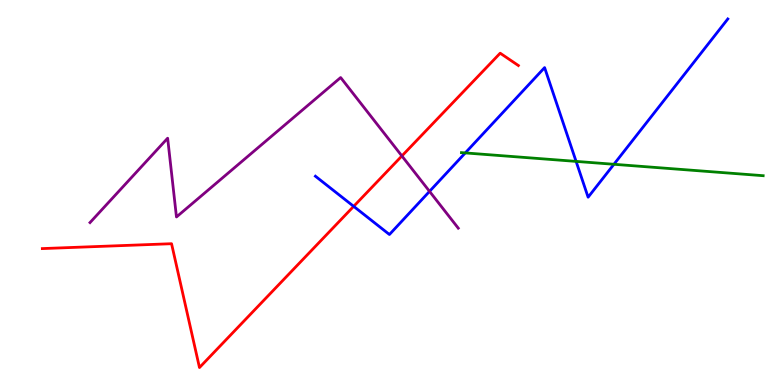[{'lines': ['blue', 'red'], 'intersections': [{'x': 4.56, 'y': 4.64}]}, {'lines': ['green', 'red'], 'intersections': []}, {'lines': ['purple', 'red'], 'intersections': [{'x': 5.19, 'y': 5.95}]}, {'lines': ['blue', 'green'], 'intersections': [{'x': 6.0, 'y': 6.03}, {'x': 7.43, 'y': 5.81}, {'x': 7.92, 'y': 5.73}]}, {'lines': ['blue', 'purple'], 'intersections': [{'x': 5.54, 'y': 5.03}]}, {'lines': ['green', 'purple'], 'intersections': []}]